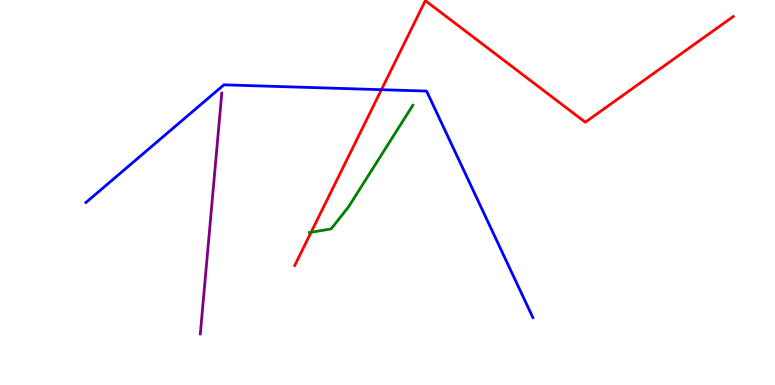[{'lines': ['blue', 'red'], 'intersections': [{'x': 4.92, 'y': 7.67}]}, {'lines': ['green', 'red'], 'intersections': [{'x': 4.01, 'y': 3.97}]}, {'lines': ['purple', 'red'], 'intersections': []}, {'lines': ['blue', 'green'], 'intersections': []}, {'lines': ['blue', 'purple'], 'intersections': []}, {'lines': ['green', 'purple'], 'intersections': []}]